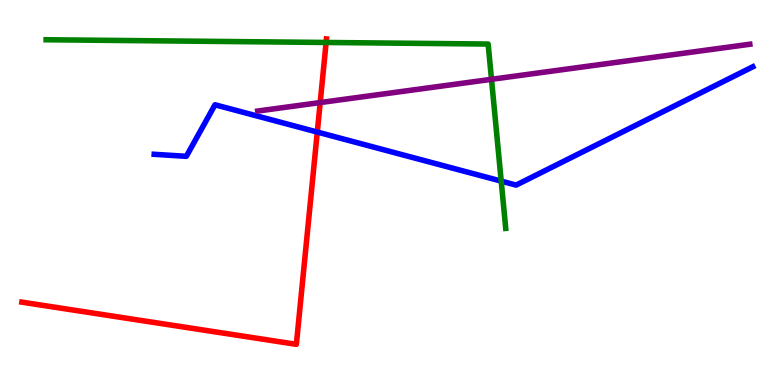[{'lines': ['blue', 'red'], 'intersections': [{'x': 4.09, 'y': 6.57}]}, {'lines': ['green', 'red'], 'intersections': [{'x': 4.21, 'y': 8.9}]}, {'lines': ['purple', 'red'], 'intersections': [{'x': 4.13, 'y': 7.34}]}, {'lines': ['blue', 'green'], 'intersections': [{'x': 6.47, 'y': 5.3}]}, {'lines': ['blue', 'purple'], 'intersections': []}, {'lines': ['green', 'purple'], 'intersections': [{'x': 6.34, 'y': 7.94}]}]